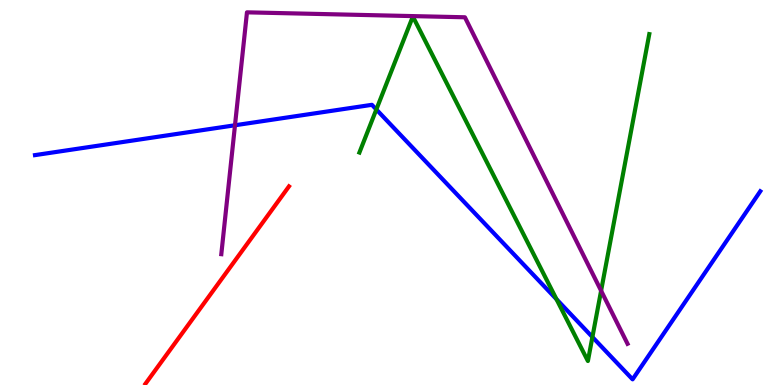[{'lines': ['blue', 'red'], 'intersections': []}, {'lines': ['green', 'red'], 'intersections': []}, {'lines': ['purple', 'red'], 'intersections': []}, {'lines': ['blue', 'green'], 'intersections': [{'x': 4.86, 'y': 7.16}, {'x': 7.18, 'y': 2.23}, {'x': 7.64, 'y': 1.25}]}, {'lines': ['blue', 'purple'], 'intersections': [{'x': 3.03, 'y': 6.75}]}, {'lines': ['green', 'purple'], 'intersections': [{'x': 7.76, 'y': 2.45}]}]